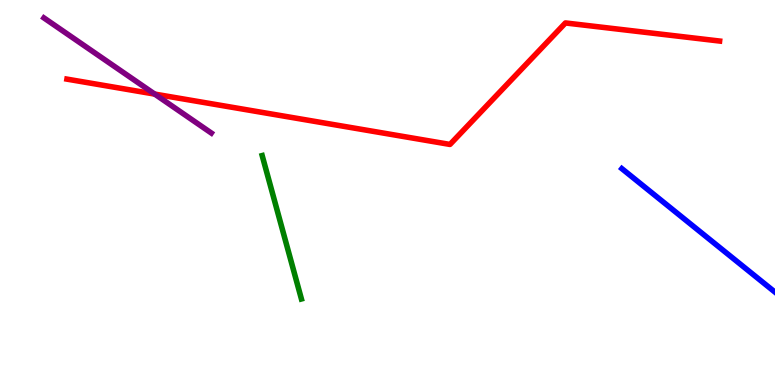[{'lines': ['blue', 'red'], 'intersections': []}, {'lines': ['green', 'red'], 'intersections': []}, {'lines': ['purple', 'red'], 'intersections': [{'x': 2.0, 'y': 7.56}]}, {'lines': ['blue', 'green'], 'intersections': []}, {'lines': ['blue', 'purple'], 'intersections': []}, {'lines': ['green', 'purple'], 'intersections': []}]